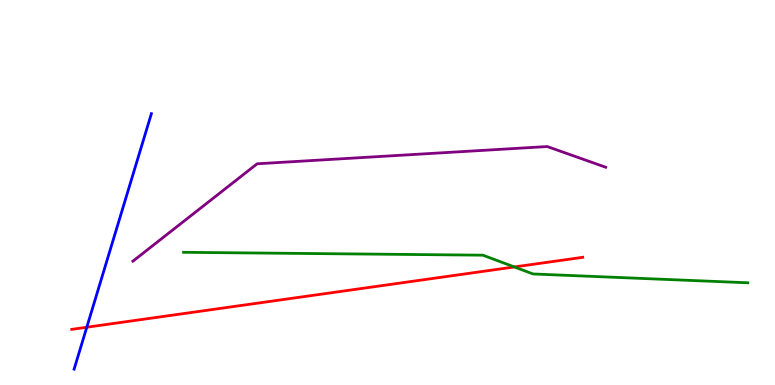[{'lines': ['blue', 'red'], 'intersections': [{'x': 1.12, 'y': 1.5}]}, {'lines': ['green', 'red'], 'intersections': [{'x': 6.64, 'y': 3.07}]}, {'lines': ['purple', 'red'], 'intersections': []}, {'lines': ['blue', 'green'], 'intersections': []}, {'lines': ['blue', 'purple'], 'intersections': []}, {'lines': ['green', 'purple'], 'intersections': []}]